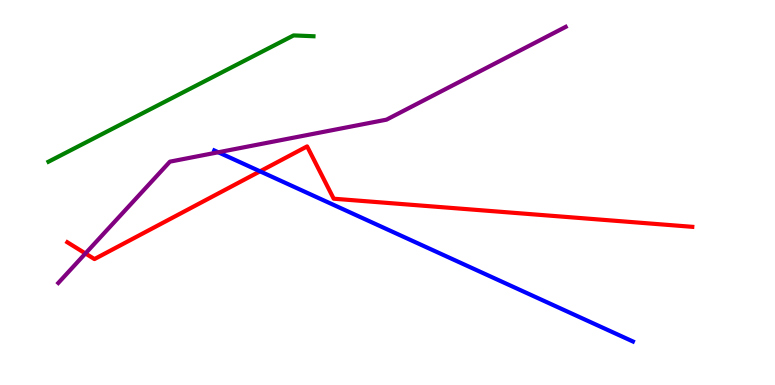[{'lines': ['blue', 'red'], 'intersections': [{'x': 3.36, 'y': 5.55}]}, {'lines': ['green', 'red'], 'intersections': []}, {'lines': ['purple', 'red'], 'intersections': [{'x': 1.1, 'y': 3.42}]}, {'lines': ['blue', 'green'], 'intersections': []}, {'lines': ['blue', 'purple'], 'intersections': [{'x': 2.82, 'y': 6.04}]}, {'lines': ['green', 'purple'], 'intersections': []}]